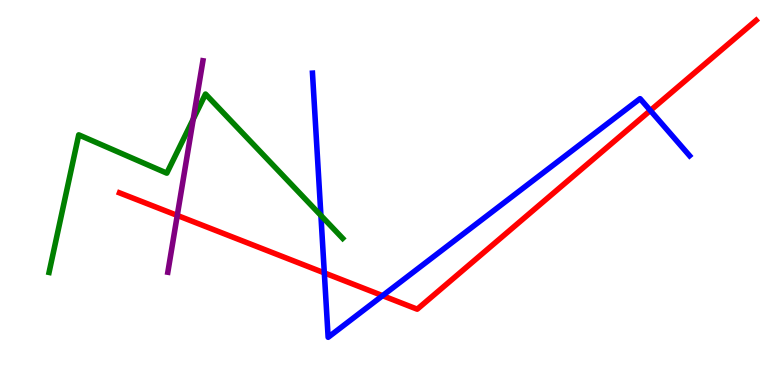[{'lines': ['blue', 'red'], 'intersections': [{'x': 4.18, 'y': 2.91}, {'x': 4.94, 'y': 2.32}, {'x': 8.39, 'y': 7.13}]}, {'lines': ['green', 'red'], 'intersections': []}, {'lines': ['purple', 'red'], 'intersections': [{'x': 2.29, 'y': 4.4}]}, {'lines': ['blue', 'green'], 'intersections': [{'x': 4.14, 'y': 4.4}]}, {'lines': ['blue', 'purple'], 'intersections': []}, {'lines': ['green', 'purple'], 'intersections': [{'x': 2.49, 'y': 6.91}]}]